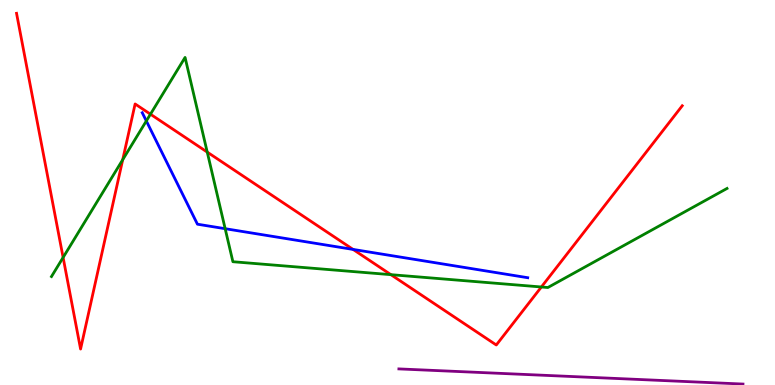[{'lines': ['blue', 'red'], 'intersections': [{'x': 4.56, 'y': 3.52}]}, {'lines': ['green', 'red'], 'intersections': [{'x': 0.814, 'y': 3.31}, {'x': 1.58, 'y': 5.85}, {'x': 1.94, 'y': 7.03}, {'x': 2.67, 'y': 6.05}, {'x': 5.04, 'y': 2.87}, {'x': 6.99, 'y': 2.55}]}, {'lines': ['purple', 'red'], 'intersections': []}, {'lines': ['blue', 'green'], 'intersections': [{'x': 1.89, 'y': 6.86}, {'x': 2.91, 'y': 4.06}]}, {'lines': ['blue', 'purple'], 'intersections': []}, {'lines': ['green', 'purple'], 'intersections': []}]